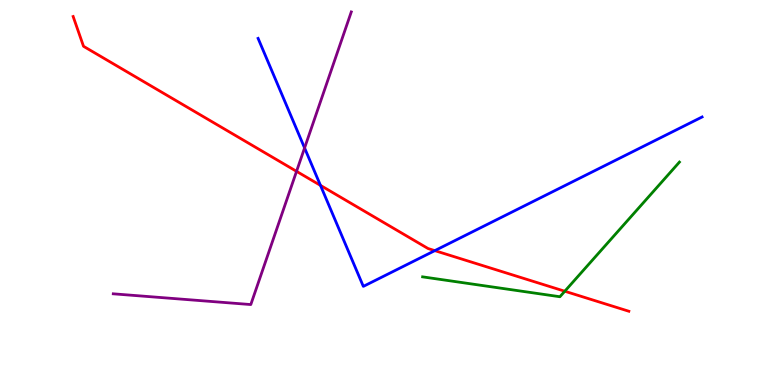[{'lines': ['blue', 'red'], 'intersections': [{'x': 4.14, 'y': 5.18}, {'x': 5.61, 'y': 3.49}]}, {'lines': ['green', 'red'], 'intersections': [{'x': 7.29, 'y': 2.44}]}, {'lines': ['purple', 'red'], 'intersections': [{'x': 3.83, 'y': 5.55}]}, {'lines': ['blue', 'green'], 'intersections': []}, {'lines': ['blue', 'purple'], 'intersections': [{'x': 3.93, 'y': 6.16}]}, {'lines': ['green', 'purple'], 'intersections': []}]